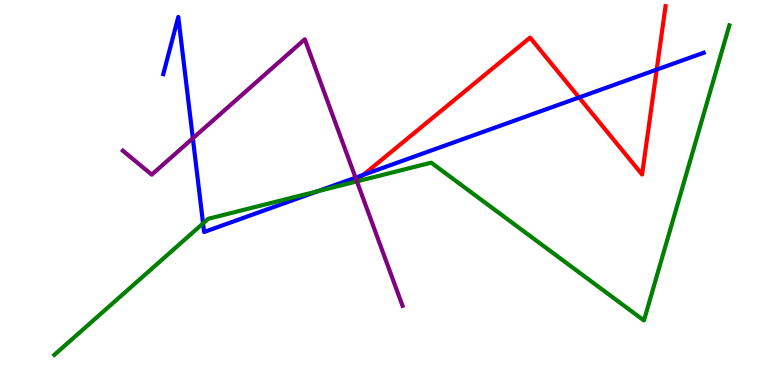[{'lines': ['blue', 'red'], 'intersections': [{'x': 4.69, 'y': 5.46}, {'x': 7.47, 'y': 7.47}, {'x': 8.47, 'y': 8.19}]}, {'lines': ['green', 'red'], 'intersections': []}, {'lines': ['purple', 'red'], 'intersections': [{'x': 4.6, 'y': 5.31}]}, {'lines': ['blue', 'green'], 'intersections': [{'x': 2.62, 'y': 4.2}, {'x': 4.1, 'y': 5.03}]}, {'lines': ['blue', 'purple'], 'intersections': [{'x': 2.49, 'y': 6.41}, {'x': 4.59, 'y': 5.39}]}, {'lines': ['green', 'purple'], 'intersections': [{'x': 4.61, 'y': 5.29}]}]